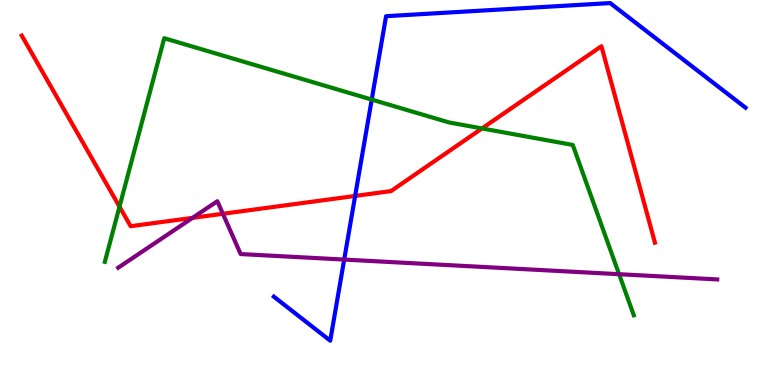[{'lines': ['blue', 'red'], 'intersections': [{'x': 4.58, 'y': 4.91}]}, {'lines': ['green', 'red'], 'intersections': [{'x': 1.54, 'y': 4.63}, {'x': 6.22, 'y': 6.66}]}, {'lines': ['purple', 'red'], 'intersections': [{'x': 2.48, 'y': 4.34}, {'x': 2.88, 'y': 4.45}]}, {'lines': ['blue', 'green'], 'intersections': [{'x': 4.8, 'y': 7.41}]}, {'lines': ['blue', 'purple'], 'intersections': [{'x': 4.44, 'y': 3.26}]}, {'lines': ['green', 'purple'], 'intersections': [{'x': 7.99, 'y': 2.88}]}]